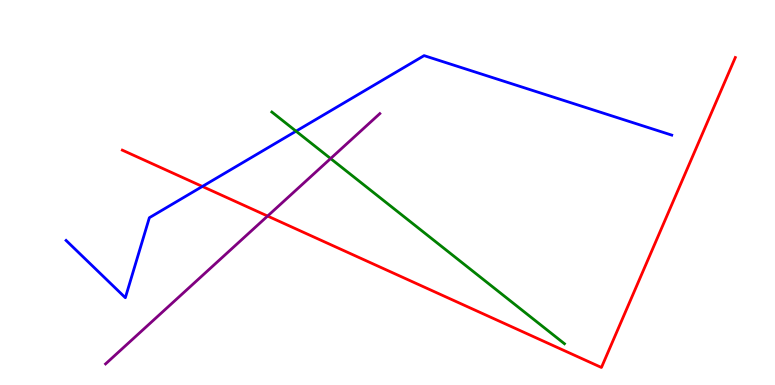[{'lines': ['blue', 'red'], 'intersections': [{'x': 2.61, 'y': 5.16}]}, {'lines': ['green', 'red'], 'intersections': []}, {'lines': ['purple', 'red'], 'intersections': [{'x': 3.45, 'y': 4.39}]}, {'lines': ['blue', 'green'], 'intersections': [{'x': 3.82, 'y': 6.59}]}, {'lines': ['blue', 'purple'], 'intersections': []}, {'lines': ['green', 'purple'], 'intersections': [{'x': 4.27, 'y': 5.88}]}]